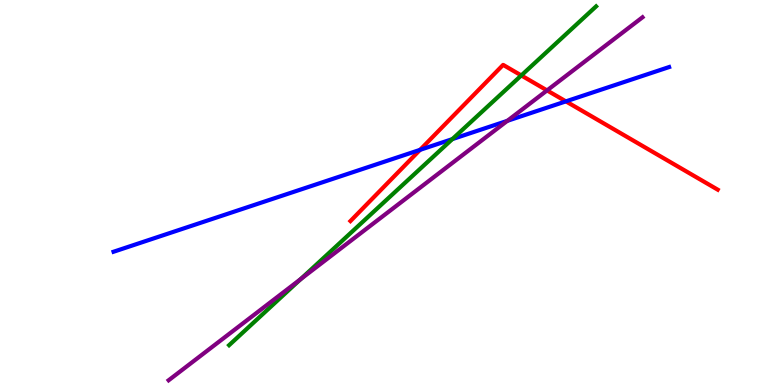[{'lines': ['blue', 'red'], 'intersections': [{'x': 5.42, 'y': 6.11}, {'x': 7.3, 'y': 7.37}]}, {'lines': ['green', 'red'], 'intersections': [{'x': 6.73, 'y': 8.04}]}, {'lines': ['purple', 'red'], 'intersections': [{'x': 7.06, 'y': 7.65}]}, {'lines': ['blue', 'green'], 'intersections': [{'x': 5.84, 'y': 6.39}]}, {'lines': ['blue', 'purple'], 'intersections': [{'x': 6.55, 'y': 6.86}]}, {'lines': ['green', 'purple'], 'intersections': [{'x': 3.88, 'y': 2.75}]}]